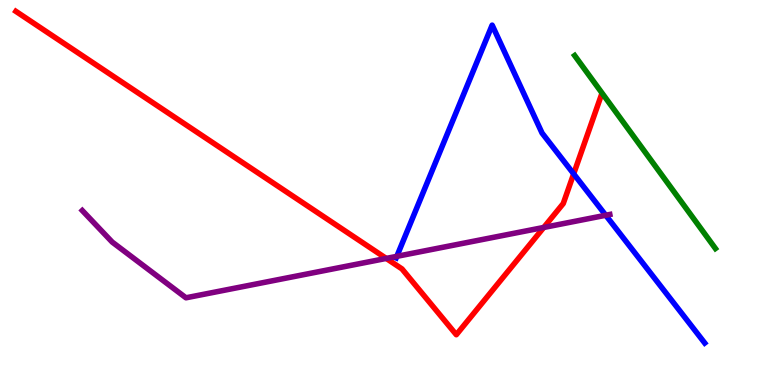[{'lines': ['blue', 'red'], 'intersections': [{'x': 7.4, 'y': 5.48}]}, {'lines': ['green', 'red'], 'intersections': []}, {'lines': ['purple', 'red'], 'intersections': [{'x': 4.98, 'y': 3.29}, {'x': 7.02, 'y': 4.09}]}, {'lines': ['blue', 'green'], 'intersections': []}, {'lines': ['blue', 'purple'], 'intersections': [{'x': 5.12, 'y': 3.34}, {'x': 7.82, 'y': 4.41}]}, {'lines': ['green', 'purple'], 'intersections': []}]